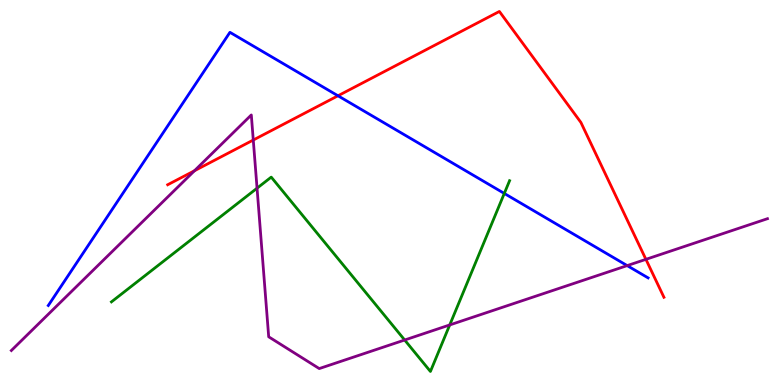[{'lines': ['blue', 'red'], 'intersections': [{'x': 4.36, 'y': 7.51}]}, {'lines': ['green', 'red'], 'intersections': []}, {'lines': ['purple', 'red'], 'intersections': [{'x': 2.51, 'y': 5.56}, {'x': 3.27, 'y': 6.36}, {'x': 8.33, 'y': 3.26}]}, {'lines': ['blue', 'green'], 'intersections': [{'x': 6.51, 'y': 4.98}]}, {'lines': ['blue', 'purple'], 'intersections': [{'x': 8.09, 'y': 3.1}]}, {'lines': ['green', 'purple'], 'intersections': [{'x': 3.32, 'y': 5.11}, {'x': 5.22, 'y': 1.17}, {'x': 5.8, 'y': 1.56}]}]